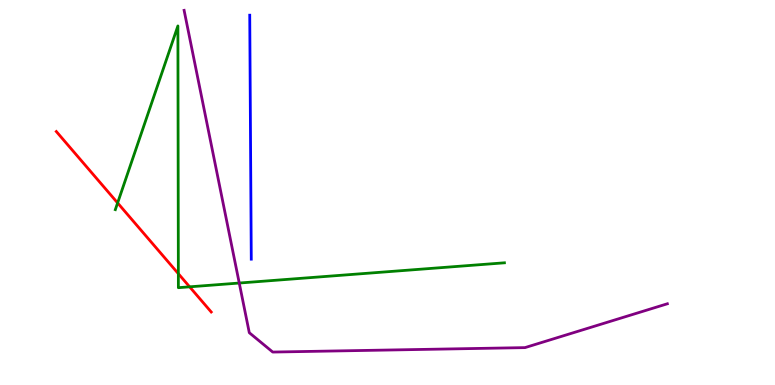[{'lines': ['blue', 'red'], 'intersections': []}, {'lines': ['green', 'red'], 'intersections': [{'x': 1.52, 'y': 4.73}, {'x': 2.3, 'y': 2.89}, {'x': 2.45, 'y': 2.55}]}, {'lines': ['purple', 'red'], 'intersections': []}, {'lines': ['blue', 'green'], 'intersections': []}, {'lines': ['blue', 'purple'], 'intersections': []}, {'lines': ['green', 'purple'], 'intersections': [{'x': 3.09, 'y': 2.65}]}]